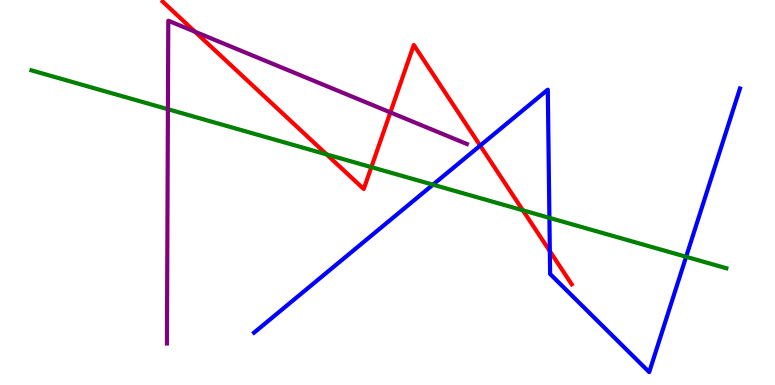[{'lines': ['blue', 'red'], 'intersections': [{'x': 6.2, 'y': 6.22}, {'x': 7.09, 'y': 3.48}]}, {'lines': ['green', 'red'], 'intersections': [{'x': 4.21, 'y': 5.99}, {'x': 4.79, 'y': 5.66}, {'x': 6.75, 'y': 4.54}]}, {'lines': ['purple', 'red'], 'intersections': [{'x': 2.52, 'y': 9.18}, {'x': 5.04, 'y': 7.08}]}, {'lines': ['blue', 'green'], 'intersections': [{'x': 5.59, 'y': 5.2}, {'x': 7.09, 'y': 4.34}, {'x': 8.85, 'y': 3.33}]}, {'lines': ['blue', 'purple'], 'intersections': []}, {'lines': ['green', 'purple'], 'intersections': [{'x': 2.17, 'y': 7.16}]}]